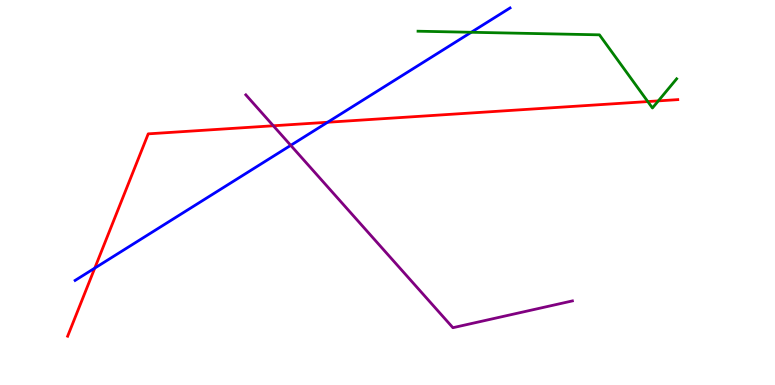[{'lines': ['blue', 'red'], 'intersections': [{'x': 1.22, 'y': 3.04}, {'x': 4.23, 'y': 6.82}]}, {'lines': ['green', 'red'], 'intersections': [{'x': 8.36, 'y': 7.36}, {'x': 8.49, 'y': 7.38}]}, {'lines': ['purple', 'red'], 'intersections': [{'x': 3.53, 'y': 6.73}]}, {'lines': ['blue', 'green'], 'intersections': [{'x': 6.08, 'y': 9.16}]}, {'lines': ['blue', 'purple'], 'intersections': [{'x': 3.75, 'y': 6.22}]}, {'lines': ['green', 'purple'], 'intersections': []}]